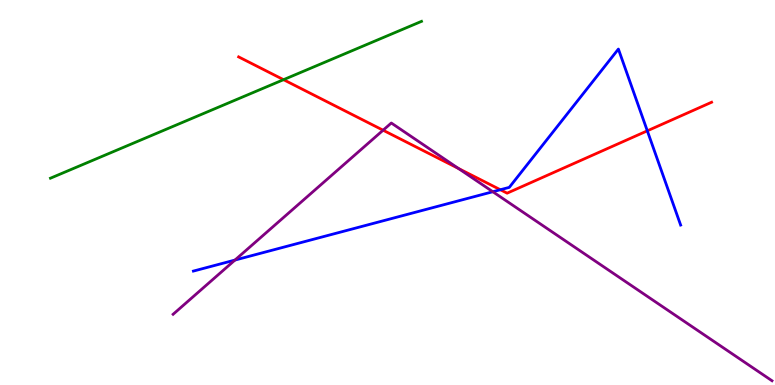[{'lines': ['blue', 'red'], 'intersections': [{'x': 6.46, 'y': 5.07}, {'x': 8.35, 'y': 6.6}]}, {'lines': ['green', 'red'], 'intersections': [{'x': 3.66, 'y': 7.93}]}, {'lines': ['purple', 'red'], 'intersections': [{'x': 4.94, 'y': 6.62}, {'x': 5.92, 'y': 5.62}]}, {'lines': ['blue', 'green'], 'intersections': []}, {'lines': ['blue', 'purple'], 'intersections': [{'x': 3.03, 'y': 3.24}, {'x': 6.36, 'y': 5.02}]}, {'lines': ['green', 'purple'], 'intersections': []}]